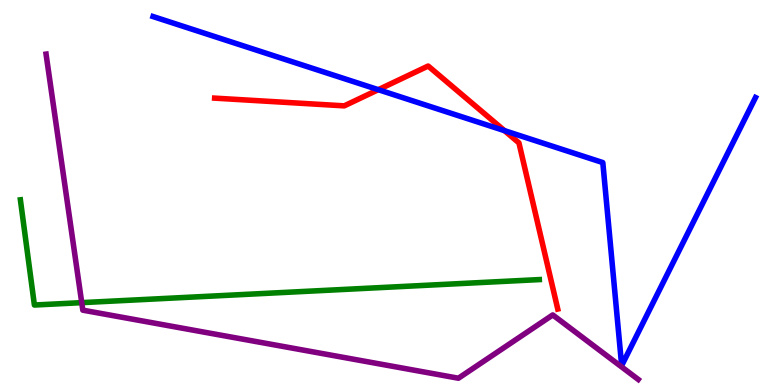[{'lines': ['blue', 'red'], 'intersections': [{'x': 4.88, 'y': 7.67}, {'x': 6.51, 'y': 6.61}]}, {'lines': ['green', 'red'], 'intersections': []}, {'lines': ['purple', 'red'], 'intersections': []}, {'lines': ['blue', 'green'], 'intersections': []}, {'lines': ['blue', 'purple'], 'intersections': []}, {'lines': ['green', 'purple'], 'intersections': [{'x': 1.05, 'y': 2.14}]}]